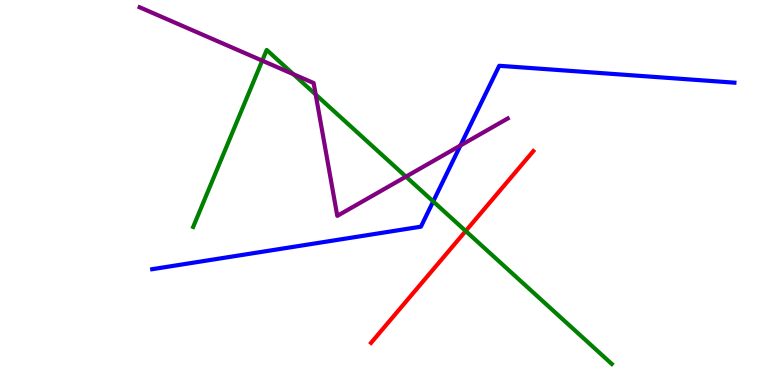[{'lines': ['blue', 'red'], 'intersections': []}, {'lines': ['green', 'red'], 'intersections': [{'x': 6.01, 'y': 4.0}]}, {'lines': ['purple', 'red'], 'intersections': []}, {'lines': ['blue', 'green'], 'intersections': [{'x': 5.59, 'y': 4.77}]}, {'lines': ['blue', 'purple'], 'intersections': [{'x': 5.94, 'y': 6.22}]}, {'lines': ['green', 'purple'], 'intersections': [{'x': 3.38, 'y': 8.42}, {'x': 3.79, 'y': 8.07}, {'x': 4.07, 'y': 7.54}, {'x': 5.24, 'y': 5.41}]}]